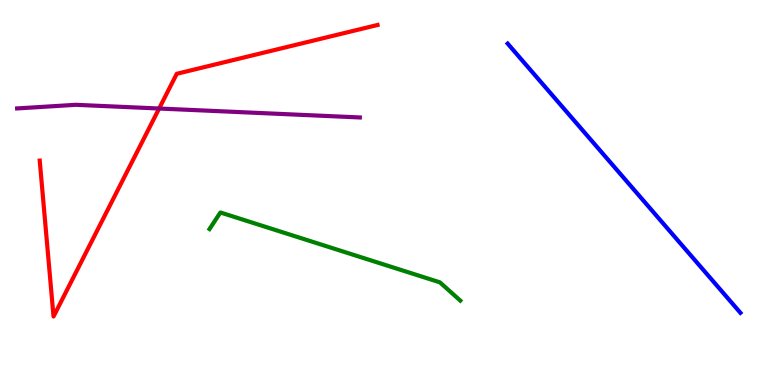[{'lines': ['blue', 'red'], 'intersections': []}, {'lines': ['green', 'red'], 'intersections': []}, {'lines': ['purple', 'red'], 'intersections': [{'x': 2.05, 'y': 7.18}]}, {'lines': ['blue', 'green'], 'intersections': []}, {'lines': ['blue', 'purple'], 'intersections': []}, {'lines': ['green', 'purple'], 'intersections': []}]